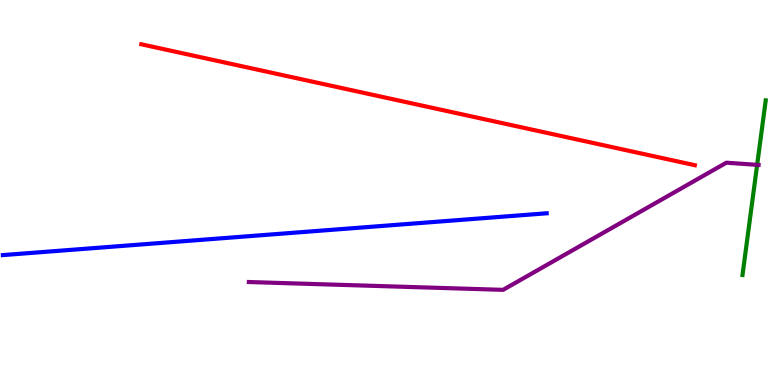[{'lines': ['blue', 'red'], 'intersections': []}, {'lines': ['green', 'red'], 'intersections': []}, {'lines': ['purple', 'red'], 'intersections': []}, {'lines': ['blue', 'green'], 'intersections': []}, {'lines': ['blue', 'purple'], 'intersections': []}, {'lines': ['green', 'purple'], 'intersections': [{'x': 9.77, 'y': 5.72}]}]